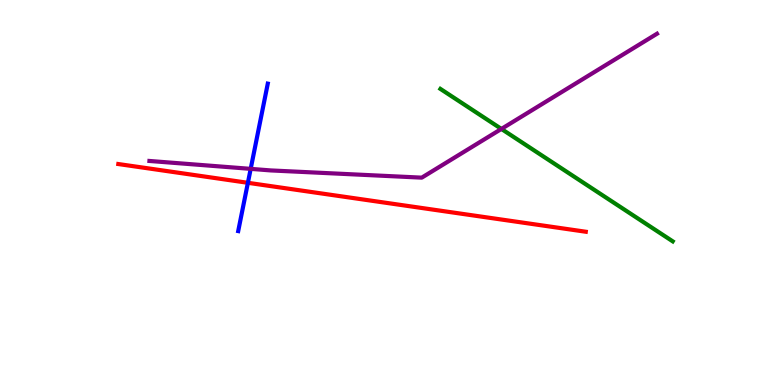[{'lines': ['blue', 'red'], 'intersections': [{'x': 3.2, 'y': 5.25}]}, {'lines': ['green', 'red'], 'intersections': []}, {'lines': ['purple', 'red'], 'intersections': []}, {'lines': ['blue', 'green'], 'intersections': []}, {'lines': ['blue', 'purple'], 'intersections': [{'x': 3.23, 'y': 5.61}]}, {'lines': ['green', 'purple'], 'intersections': [{'x': 6.47, 'y': 6.65}]}]